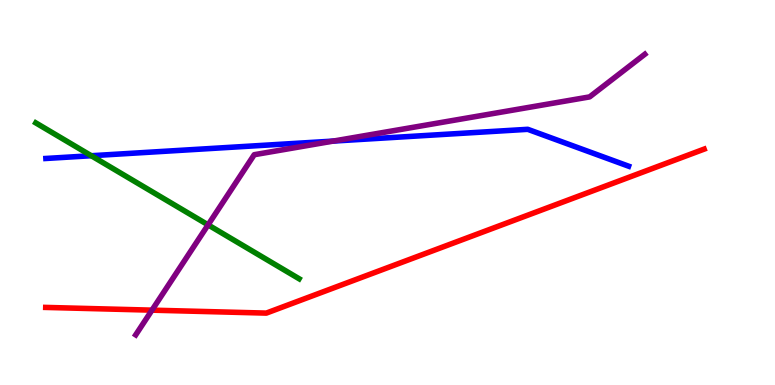[{'lines': ['blue', 'red'], 'intersections': []}, {'lines': ['green', 'red'], 'intersections': []}, {'lines': ['purple', 'red'], 'intersections': [{'x': 1.96, 'y': 1.94}]}, {'lines': ['blue', 'green'], 'intersections': [{'x': 1.18, 'y': 5.96}]}, {'lines': ['blue', 'purple'], 'intersections': [{'x': 4.3, 'y': 6.34}]}, {'lines': ['green', 'purple'], 'intersections': [{'x': 2.68, 'y': 4.16}]}]